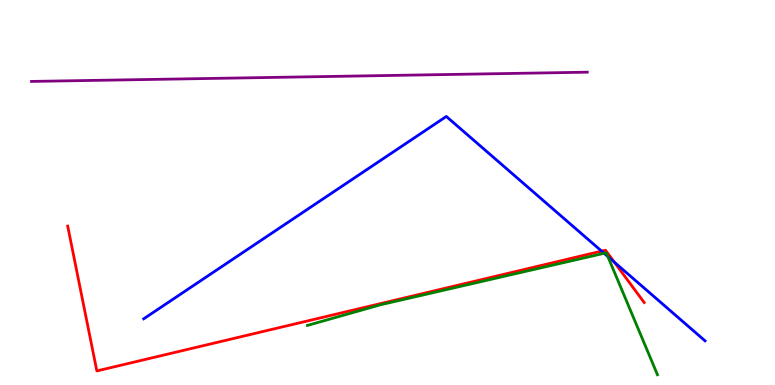[{'lines': ['blue', 'red'], 'intersections': [{'x': 7.76, 'y': 3.48}, {'x': 7.93, 'y': 3.19}]}, {'lines': ['green', 'red'], 'intersections': []}, {'lines': ['purple', 'red'], 'intersections': []}, {'lines': ['blue', 'green'], 'intersections': [{'x': 7.79, 'y': 3.42}, {'x': 7.84, 'y': 3.34}]}, {'lines': ['blue', 'purple'], 'intersections': []}, {'lines': ['green', 'purple'], 'intersections': []}]